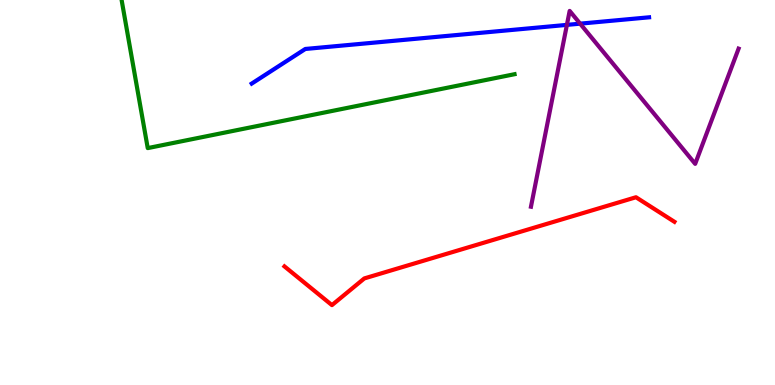[{'lines': ['blue', 'red'], 'intersections': []}, {'lines': ['green', 'red'], 'intersections': []}, {'lines': ['purple', 'red'], 'intersections': []}, {'lines': ['blue', 'green'], 'intersections': []}, {'lines': ['blue', 'purple'], 'intersections': [{'x': 7.31, 'y': 9.35}, {'x': 7.49, 'y': 9.39}]}, {'lines': ['green', 'purple'], 'intersections': []}]